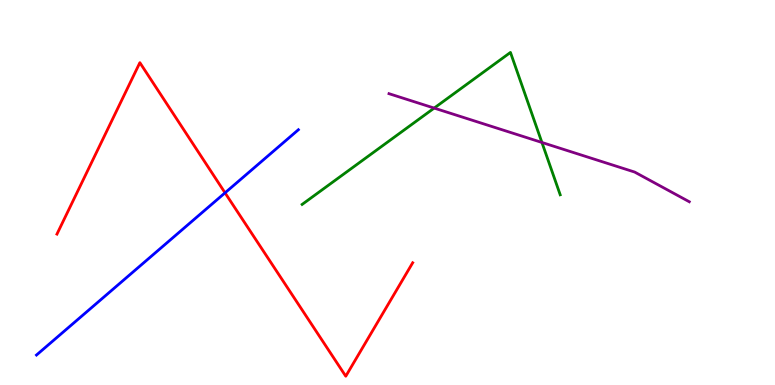[{'lines': ['blue', 'red'], 'intersections': [{'x': 2.9, 'y': 4.99}]}, {'lines': ['green', 'red'], 'intersections': []}, {'lines': ['purple', 'red'], 'intersections': []}, {'lines': ['blue', 'green'], 'intersections': []}, {'lines': ['blue', 'purple'], 'intersections': []}, {'lines': ['green', 'purple'], 'intersections': [{'x': 5.6, 'y': 7.19}, {'x': 6.99, 'y': 6.3}]}]